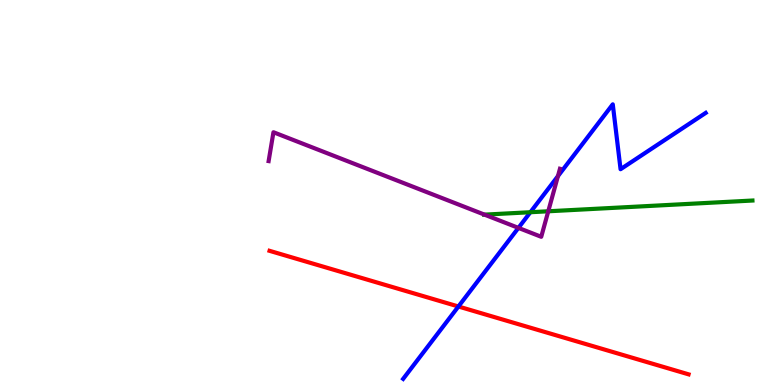[{'lines': ['blue', 'red'], 'intersections': [{'x': 5.91, 'y': 2.04}]}, {'lines': ['green', 'red'], 'intersections': []}, {'lines': ['purple', 'red'], 'intersections': []}, {'lines': ['blue', 'green'], 'intersections': [{'x': 6.84, 'y': 4.49}]}, {'lines': ['blue', 'purple'], 'intersections': [{'x': 6.69, 'y': 4.08}, {'x': 7.2, 'y': 5.43}]}, {'lines': ['green', 'purple'], 'intersections': [{'x': 6.25, 'y': 4.42}, {'x': 7.07, 'y': 4.51}]}]